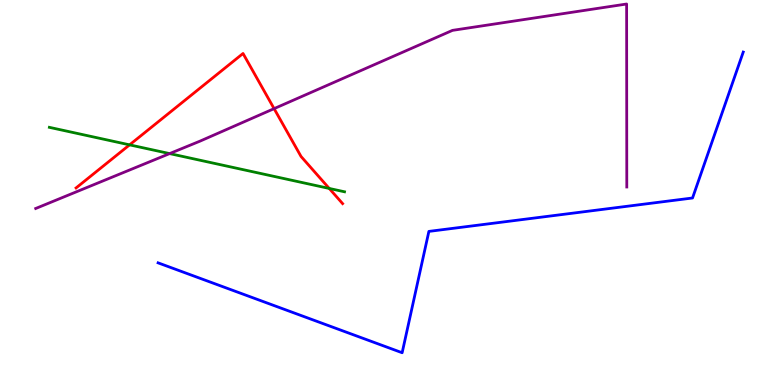[{'lines': ['blue', 'red'], 'intersections': []}, {'lines': ['green', 'red'], 'intersections': [{'x': 1.67, 'y': 6.24}, {'x': 4.25, 'y': 5.11}]}, {'lines': ['purple', 'red'], 'intersections': [{'x': 3.54, 'y': 7.18}]}, {'lines': ['blue', 'green'], 'intersections': []}, {'lines': ['blue', 'purple'], 'intersections': []}, {'lines': ['green', 'purple'], 'intersections': [{'x': 2.19, 'y': 6.01}]}]